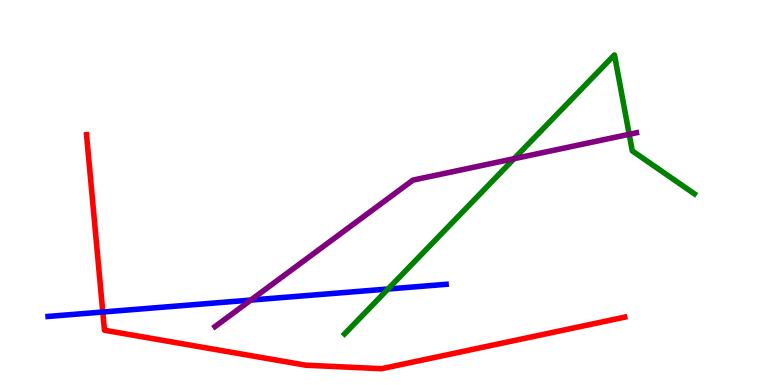[{'lines': ['blue', 'red'], 'intersections': [{'x': 1.33, 'y': 1.9}]}, {'lines': ['green', 'red'], 'intersections': []}, {'lines': ['purple', 'red'], 'intersections': []}, {'lines': ['blue', 'green'], 'intersections': [{'x': 5.01, 'y': 2.49}]}, {'lines': ['blue', 'purple'], 'intersections': [{'x': 3.24, 'y': 2.21}]}, {'lines': ['green', 'purple'], 'intersections': [{'x': 6.63, 'y': 5.88}, {'x': 8.12, 'y': 6.51}]}]